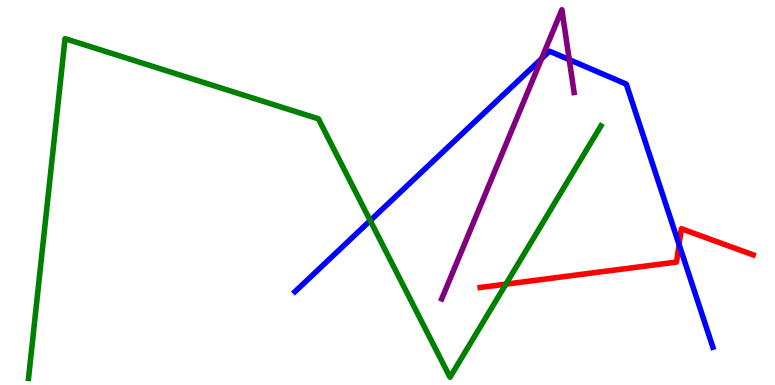[{'lines': ['blue', 'red'], 'intersections': [{'x': 8.76, 'y': 3.65}]}, {'lines': ['green', 'red'], 'intersections': [{'x': 6.53, 'y': 2.62}]}, {'lines': ['purple', 'red'], 'intersections': []}, {'lines': ['blue', 'green'], 'intersections': [{'x': 4.78, 'y': 4.27}]}, {'lines': ['blue', 'purple'], 'intersections': [{'x': 6.99, 'y': 8.47}, {'x': 7.35, 'y': 8.45}]}, {'lines': ['green', 'purple'], 'intersections': []}]